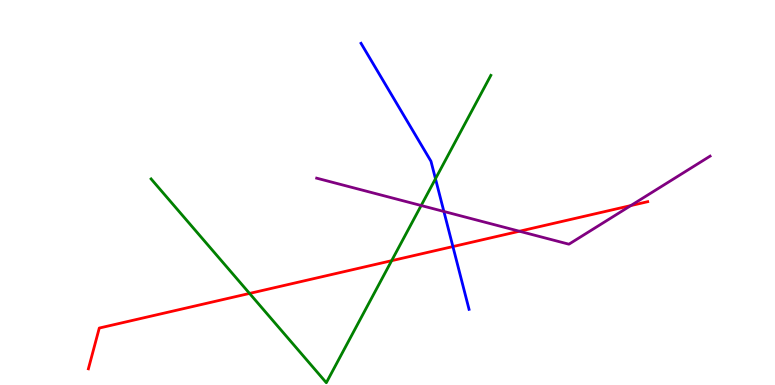[{'lines': ['blue', 'red'], 'intersections': [{'x': 5.84, 'y': 3.6}]}, {'lines': ['green', 'red'], 'intersections': [{'x': 3.22, 'y': 2.38}, {'x': 5.05, 'y': 3.23}]}, {'lines': ['purple', 'red'], 'intersections': [{'x': 6.7, 'y': 3.99}, {'x': 8.14, 'y': 4.66}]}, {'lines': ['blue', 'green'], 'intersections': [{'x': 5.62, 'y': 5.36}]}, {'lines': ['blue', 'purple'], 'intersections': [{'x': 5.73, 'y': 4.51}]}, {'lines': ['green', 'purple'], 'intersections': [{'x': 5.43, 'y': 4.66}]}]